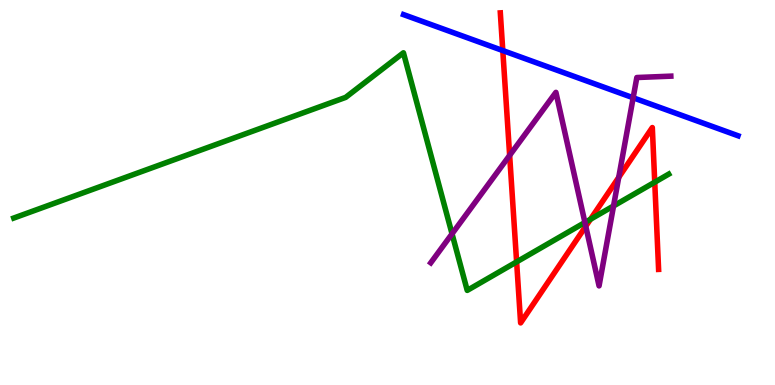[{'lines': ['blue', 'red'], 'intersections': [{'x': 6.49, 'y': 8.69}]}, {'lines': ['green', 'red'], 'intersections': [{'x': 6.67, 'y': 3.2}, {'x': 7.62, 'y': 4.3}, {'x': 8.45, 'y': 5.27}]}, {'lines': ['purple', 'red'], 'intersections': [{'x': 6.58, 'y': 5.96}, {'x': 7.56, 'y': 4.12}, {'x': 7.98, 'y': 5.39}]}, {'lines': ['blue', 'green'], 'intersections': []}, {'lines': ['blue', 'purple'], 'intersections': [{'x': 8.17, 'y': 7.46}]}, {'lines': ['green', 'purple'], 'intersections': [{'x': 5.83, 'y': 3.93}, {'x': 7.55, 'y': 4.22}, {'x': 7.92, 'y': 4.65}]}]